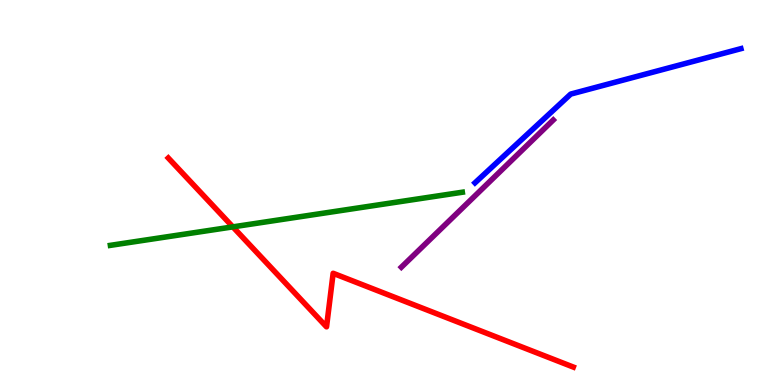[{'lines': ['blue', 'red'], 'intersections': []}, {'lines': ['green', 'red'], 'intersections': [{'x': 3.0, 'y': 4.11}]}, {'lines': ['purple', 'red'], 'intersections': []}, {'lines': ['blue', 'green'], 'intersections': []}, {'lines': ['blue', 'purple'], 'intersections': []}, {'lines': ['green', 'purple'], 'intersections': []}]